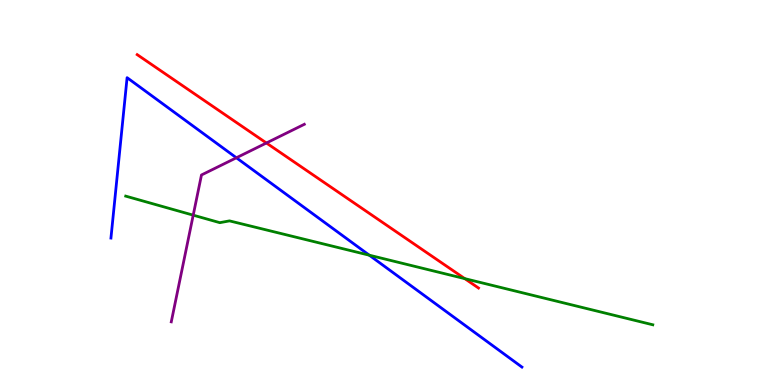[{'lines': ['blue', 'red'], 'intersections': []}, {'lines': ['green', 'red'], 'intersections': [{'x': 6.0, 'y': 2.76}]}, {'lines': ['purple', 'red'], 'intersections': [{'x': 3.44, 'y': 6.29}]}, {'lines': ['blue', 'green'], 'intersections': [{'x': 4.77, 'y': 3.37}]}, {'lines': ['blue', 'purple'], 'intersections': [{'x': 3.05, 'y': 5.9}]}, {'lines': ['green', 'purple'], 'intersections': [{'x': 2.49, 'y': 4.41}]}]